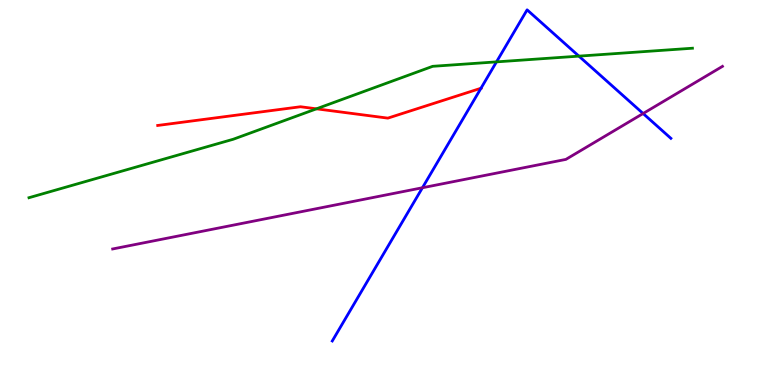[{'lines': ['blue', 'red'], 'intersections': [{'x': 6.21, 'y': 7.71}]}, {'lines': ['green', 'red'], 'intersections': [{'x': 4.08, 'y': 7.17}]}, {'lines': ['purple', 'red'], 'intersections': []}, {'lines': ['blue', 'green'], 'intersections': [{'x': 6.41, 'y': 8.39}, {'x': 7.47, 'y': 8.54}]}, {'lines': ['blue', 'purple'], 'intersections': [{'x': 5.45, 'y': 5.12}, {'x': 8.3, 'y': 7.05}]}, {'lines': ['green', 'purple'], 'intersections': []}]